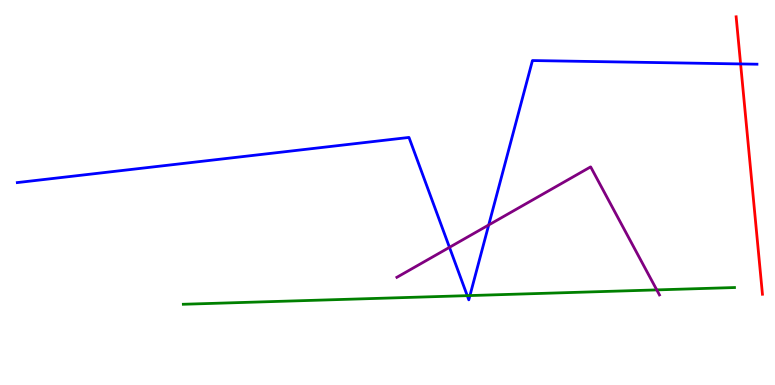[{'lines': ['blue', 'red'], 'intersections': [{'x': 9.56, 'y': 8.34}]}, {'lines': ['green', 'red'], 'intersections': []}, {'lines': ['purple', 'red'], 'intersections': []}, {'lines': ['blue', 'green'], 'intersections': [{'x': 6.03, 'y': 2.32}, {'x': 6.06, 'y': 2.32}]}, {'lines': ['blue', 'purple'], 'intersections': [{'x': 5.8, 'y': 3.58}, {'x': 6.31, 'y': 4.16}]}, {'lines': ['green', 'purple'], 'intersections': [{'x': 8.47, 'y': 2.47}]}]